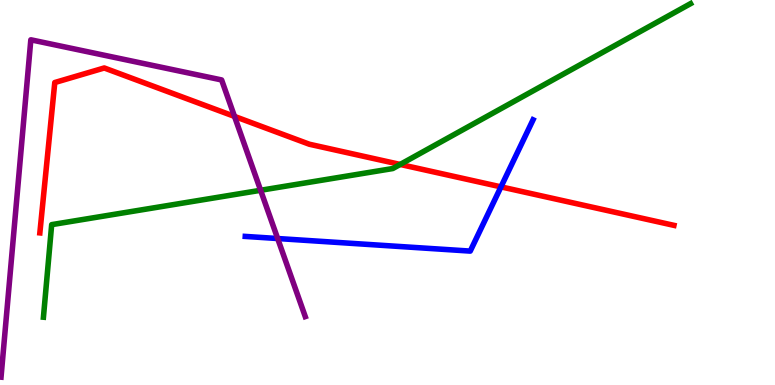[{'lines': ['blue', 'red'], 'intersections': [{'x': 6.46, 'y': 5.15}]}, {'lines': ['green', 'red'], 'intersections': [{'x': 5.16, 'y': 5.73}]}, {'lines': ['purple', 'red'], 'intersections': [{'x': 3.03, 'y': 6.98}]}, {'lines': ['blue', 'green'], 'intersections': []}, {'lines': ['blue', 'purple'], 'intersections': [{'x': 3.58, 'y': 3.8}]}, {'lines': ['green', 'purple'], 'intersections': [{'x': 3.36, 'y': 5.06}]}]